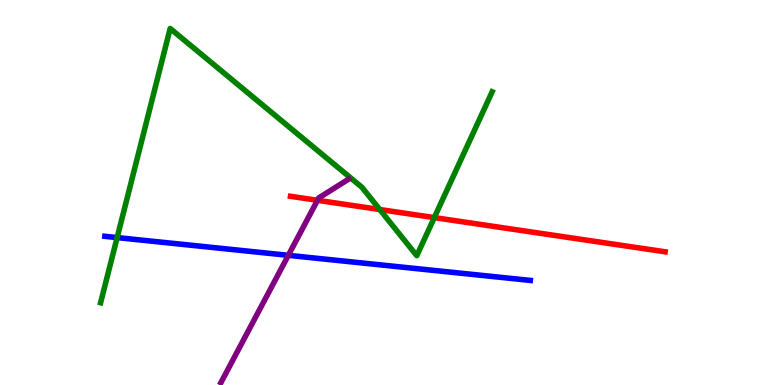[{'lines': ['blue', 'red'], 'intersections': []}, {'lines': ['green', 'red'], 'intersections': [{'x': 4.9, 'y': 4.56}, {'x': 5.6, 'y': 4.35}]}, {'lines': ['purple', 'red'], 'intersections': [{'x': 4.1, 'y': 4.8}]}, {'lines': ['blue', 'green'], 'intersections': [{'x': 1.51, 'y': 3.83}]}, {'lines': ['blue', 'purple'], 'intersections': [{'x': 3.72, 'y': 3.37}]}, {'lines': ['green', 'purple'], 'intersections': []}]